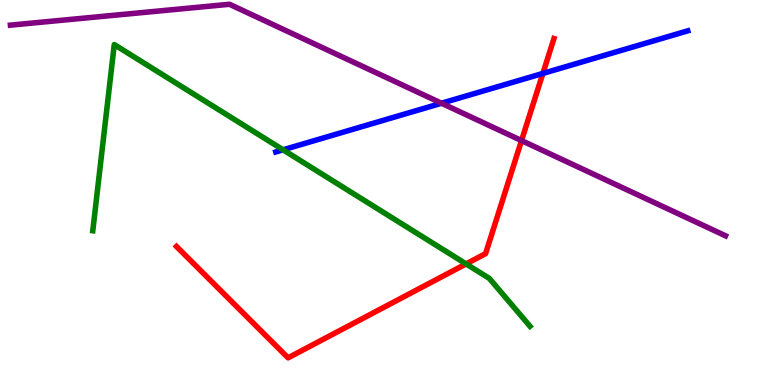[{'lines': ['blue', 'red'], 'intersections': [{'x': 7.0, 'y': 8.09}]}, {'lines': ['green', 'red'], 'intersections': [{'x': 6.01, 'y': 3.15}]}, {'lines': ['purple', 'red'], 'intersections': [{'x': 6.73, 'y': 6.35}]}, {'lines': ['blue', 'green'], 'intersections': [{'x': 3.65, 'y': 6.11}]}, {'lines': ['blue', 'purple'], 'intersections': [{'x': 5.7, 'y': 7.32}]}, {'lines': ['green', 'purple'], 'intersections': []}]